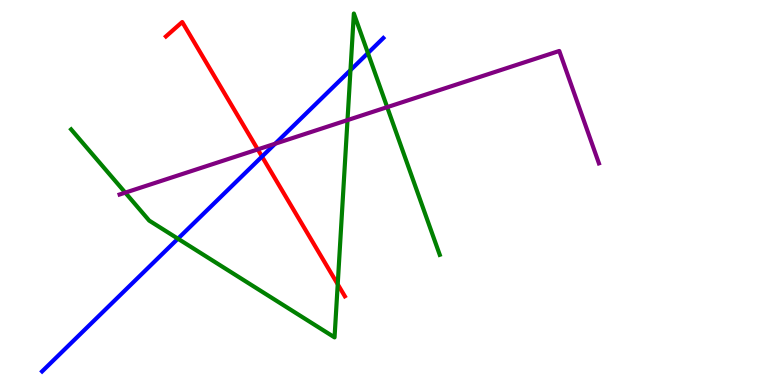[{'lines': ['blue', 'red'], 'intersections': [{'x': 3.38, 'y': 5.93}]}, {'lines': ['green', 'red'], 'intersections': [{'x': 4.36, 'y': 2.62}]}, {'lines': ['purple', 'red'], 'intersections': [{'x': 3.33, 'y': 6.12}]}, {'lines': ['blue', 'green'], 'intersections': [{'x': 2.3, 'y': 3.8}, {'x': 4.52, 'y': 8.18}, {'x': 4.75, 'y': 8.62}]}, {'lines': ['blue', 'purple'], 'intersections': [{'x': 3.55, 'y': 6.27}]}, {'lines': ['green', 'purple'], 'intersections': [{'x': 1.62, 'y': 5.0}, {'x': 4.48, 'y': 6.88}, {'x': 5.0, 'y': 7.22}]}]